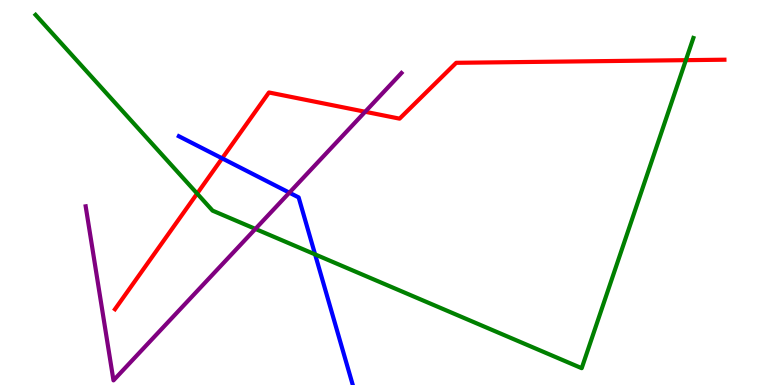[{'lines': ['blue', 'red'], 'intersections': [{'x': 2.87, 'y': 5.89}]}, {'lines': ['green', 'red'], 'intersections': [{'x': 2.54, 'y': 4.97}, {'x': 8.85, 'y': 8.44}]}, {'lines': ['purple', 'red'], 'intersections': [{'x': 4.71, 'y': 7.1}]}, {'lines': ['blue', 'green'], 'intersections': [{'x': 4.07, 'y': 3.39}]}, {'lines': ['blue', 'purple'], 'intersections': [{'x': 3.73, 'y': 5.0}]}, {'lines': ['green', 'purple'], 'intersections': [{'x': 3.3, 'y': 4.05}]}]